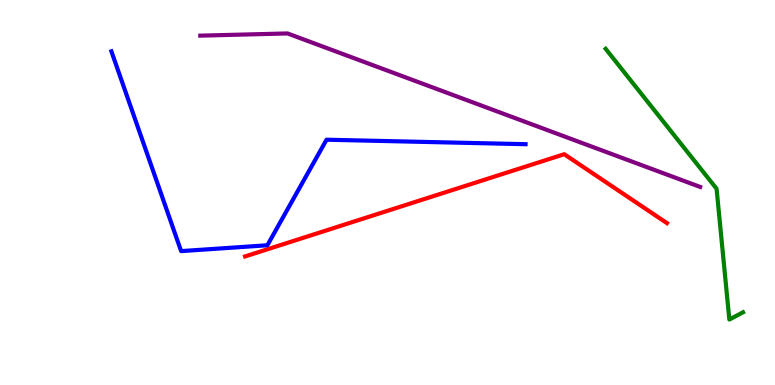[{'lines': ['blue', 'red'], 'intersections': []}, {'lines': ['green', 'red'], 'intersections': []}, {'lines': ['purple', 'red'], 'intersections': []}, {'lines': ['blue', 'green'], 'intersections': []}, {'lines': ['blue', 'purple'], 'intersections': []}, {'lines': ['green', 'purple'], 'intersections': []}]